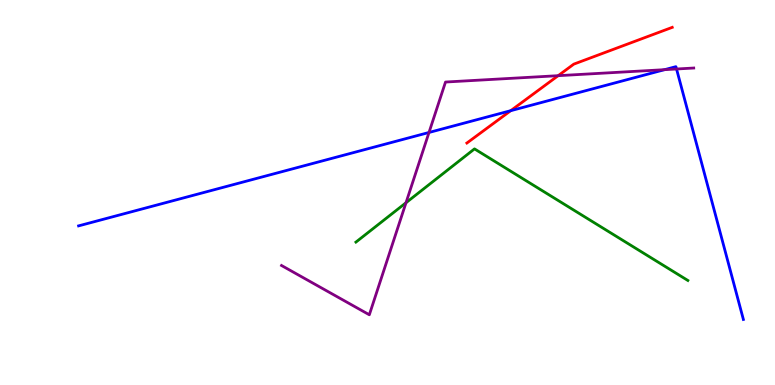[{'lines': ['blue', 'red'], 'intersections': [{'x': 6.59, 'y': 7.12}]}, {'lines': ['green', 'red'], 'intersections': []}, {'lines': ['purple', 'red'], 'intersections': [{'x': 7.2, 'y': 8.03}]}, {'lines': ['blue', 'green'], 'intersections': []}, {'lines': ['blue', 'purple'], 'intersections': [{'x': 5.54, 'y': 6.56}, {'x': 8.58, 'y': 8.19}, {'x': 8.73, 'y': 8.21}]}, {'lines': ['green', 'purple'], 'intersections': [{'x': 5.24, 'y': 4.73}]}]